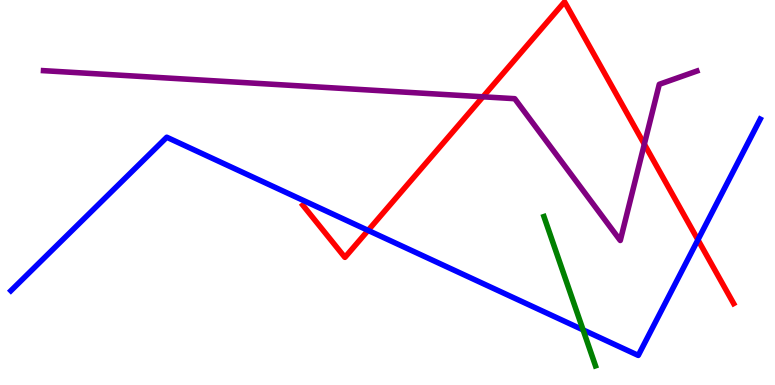[{'lines': ['blue', 'red'], 'intersections': [{'x': 4.75, 'y': 4.02}, {'x': 9.01, 'y': 3.77}]}, {'lines': ['green', 'red'], 'intersections': []}, {'lines': ['purple', 'red'], 'intersections': [{'x': 6.23, 'y': 7.49}, {'x': 8.31, 'y': 6.25}]}, {'lines': ['blue', 'green'], 'intersections': [{'x': 7.52, 'y': 1.43}]}, {'lines': ['blue', 'purple'], 'intersections': []}, {'lines': ['green', 'purple'], 'intersections': []}]